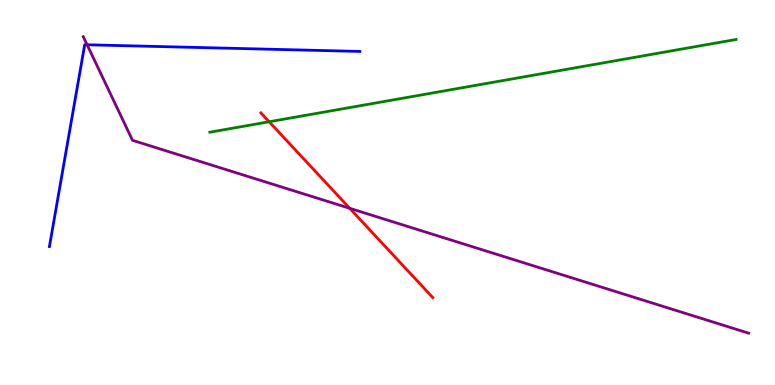[{'lines': ['blue', 'red'], 'intersections': []}, {'lines': ['green', 'red'], 'intersections': [{'x': 3.47, 'y': 6.84}]}, {'lines': ['purple', 'red'], 'intersections': [{'x': 4.51, 'y': 4.59}]}, {'lines': ['blue', 'green'], 'intersections': []}, {'lines': ['blue', 'purple'], 'intersections': [{'x': 1.12, 'y': 8.84}]}, {'lines': ['green', 'purple'], 'intersections': []}]